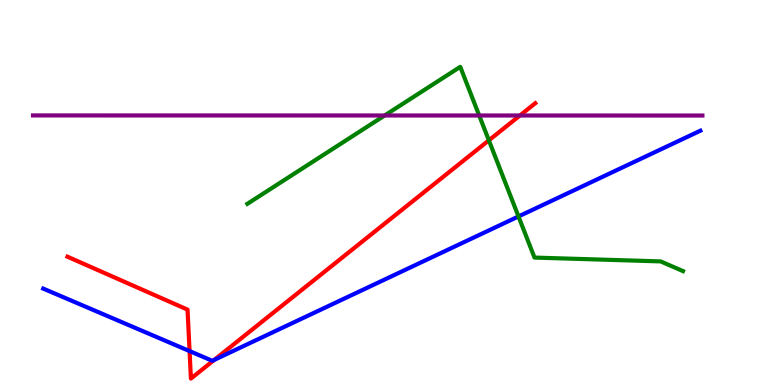[{'lines': ['blue', 'red'], 'intersections': [{'x': 2.45, 'y': 0.881}, {'x': 2.77, 'y': 0.653}]}, {'lines': ['green', 'red'], 'intersections': [{'x': 6.31, 'y': 6.36}]}, {'lines': ['purple', 'red'], 'intersections': [{'x': 6.71, 'y': 7.0}]}, {'lines': ['blue', 'green'], 'intersections': [{'x': 6.69, 'y': 4.38}]}, {'lines': ['blue', 'purple'], 'intersections': []}, {'lines': ['green', 'purple'], 'intersections': [{'x': 4.96, 'y': 7.0}, {'x': 6.18, 'y': 7.0}]}]